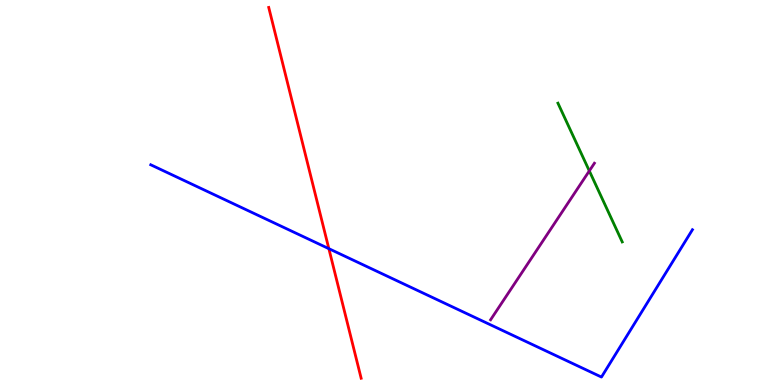[{'lines': ['blue', 'red'], 'intersections': [{'x': 4.24, 'y': 3.54}]}, {'lines': ['green', 'red'], 'intersections': []}, {'lines': ['purple', 'red'], 'intersections': []}, {'lines': ['blue', 'green'], 'intersections': []}, {'lines': ['blue', 'purple'], 'intersections': []}, {'lines': ['green', 'purple'], 'intersections': [{'x': 7.6, 'y': 5.56}]}]